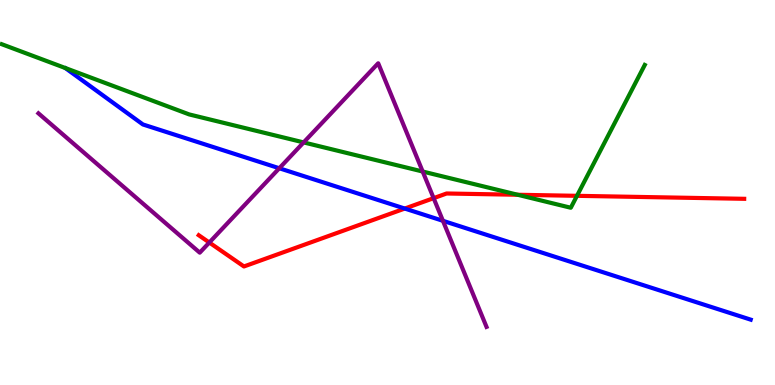[{'lines': ['blue', 'red'], 'intersections': [{'x': 5.22, 'y': 4.58}]}, {'lines': ['green', 'red'], 'intersections': [{'x': 6.68, 'y': 4.94}, {'x': 7.44, 'y': 4.91}]}, {'lines': ['purple', 'red'], 'intersections': [{'x': 2.7, 'y': 3.7}, {'x': 5.6, 'y': 4.85}]}, {'lines': ['blue', 'green'], 'intersections': []}, {'lines': ['blue', 'purple'], 'intersections': [{'x': 3.6, 'y': 5.63}, {'x': 5.72, 'y': 4.26}]}, {'lines': ['green', 'purple'], 'intersections': [{'x': 3.92, 'y': 6.3}, {'x': 5.45, 'y': 5.54}]}]